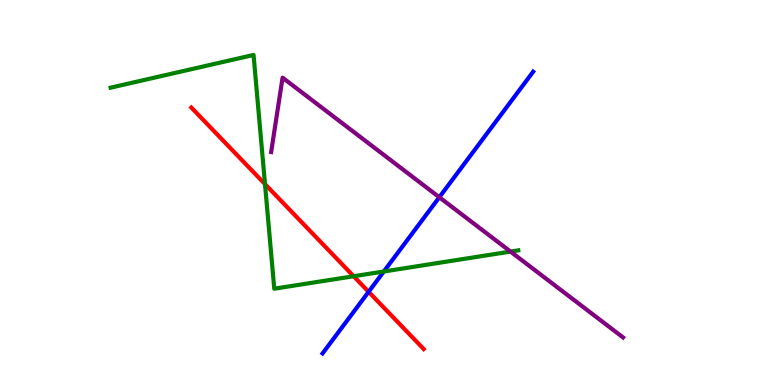[{'lines': ['blue', 'red'], 'intersections': [{'x': 4.76, 'y': 2.42}]}, {'lines': ['green', 'red'], 'intersections': [{'x': 3.42, 'y': 5.22}, {'x': 4.56, 'y': 2.83}]}, {'lines': ['purple', 'red'], 'intersections': []}, {'lines': ['blue', 'green'], 'intersections': [{'x': 4.95, 'y': 2.95}]}, {'lines': ['blue', 'purple'], 'intersections': [{'x': 5.67, 'y': 4.88}]}, {'lines': ['green', 'purple'], 'intersections': [{'x': 6.59, 'y': 3.47}]}]